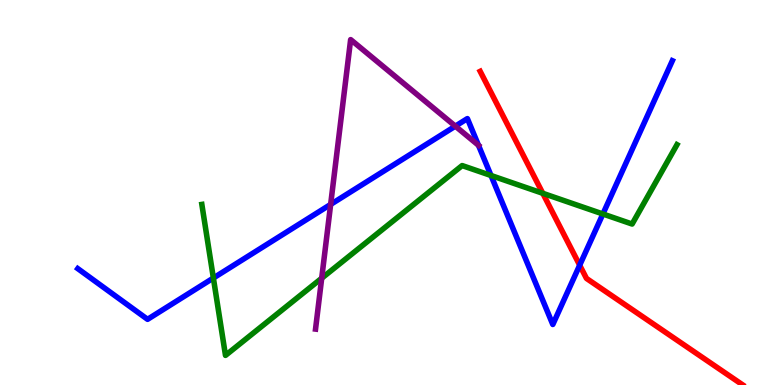[{'lines': ['blue', 'red'], 'intersections': [{'x': 7.48, 'y': 3.11}]}, {'lines': ['green', 'red'], 'intersections': [{'x': 7.0, 'y': 4.98}]}, {'lines': ['purple', 'red'], 'intersections': []}, {'lines': ['blue', 'green'], 'intersections': [{'x': 2.75, 'y': 2.78}, {'x': 6.34, 'y': 5.44}, {'x': 7.78, 'y': 4.44}]}, {'lines': ['blue', 'purple'], 'intersections': [{'x': 4.27, 'y': 4.69}, {'x': 5.88, 'y': 6.72}, {'x': 6.17, 'y': 6.23}]}, {'lines': ['green', 'purple'], 'intersections': [{'x': 4.15, 'y': 2.77}]}]